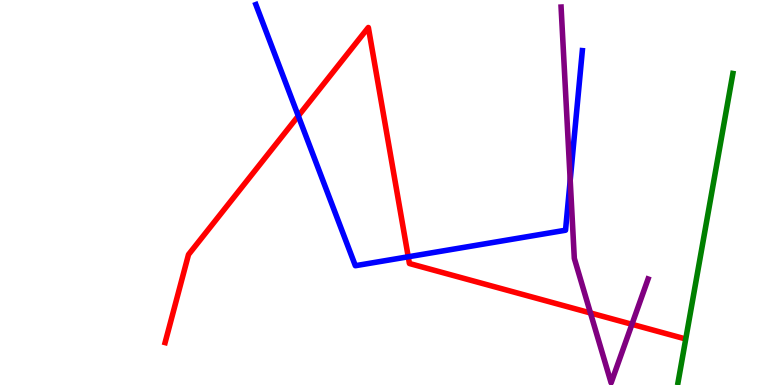[{'lines': ['blue', 'red'], 'intersections': [{'x': 3.85, 'y': 6.99}, {'x': 5.27, 'y': 3.33}]}, {'lines': ['green', 'red'], 'intersections': []}, {'lines': ['purple', 'red'], 'intersections': [{'x': 7.62, 'y': 1.87}, {'x': 8.15, 'y': 1.58}]}, {'lines': ['blue', 'green'], 'intersections': []}, {'lines': ['blue', 'purple'], 'intersections': [{'x': 7.36, 'y': 5.32}]}, {'lines': ['green', 'purple'], 'intersections': []}]